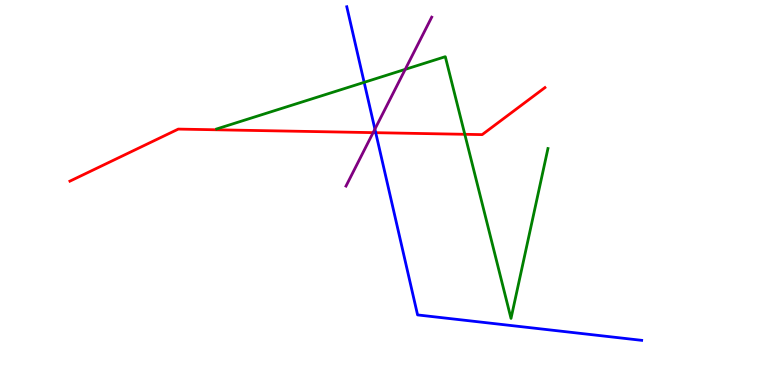[{'lines': ['blue', 'red'], 'intersections': [{'x': 4.85, 'y': 6.55}]}, {'lines': ['green', 'red'], 'intersections': [{'x': 6.0, 'y': 6.51}]}, {'lines': ['purple', 'red'], 'intersections': [{'x': 4.81, 'y': 6.55}]}, {'lines': ['blue', 'green'], 'intersections': [{'x': 4.7, 'y': 7.86}]}, {'lines': ['blue', 'purple'], 'intersections': [{'x': 4.84, 'y': 6.65}]}, {'lines': ['green', 'purple'], 'intersections': [{'x': 5.23, 'y': 8.2}]}]